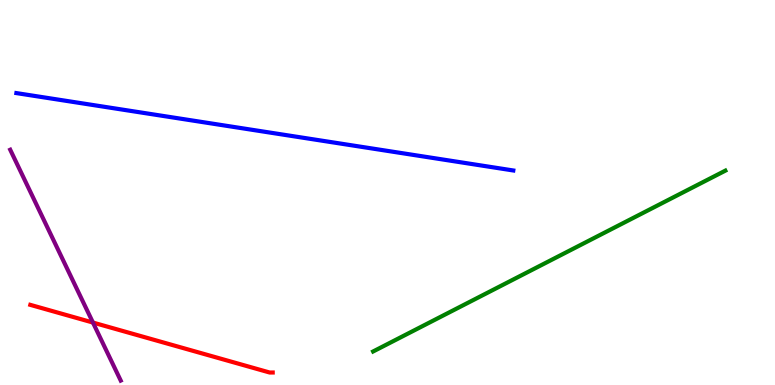[{'lines': ['blue', 'red'], 'intersections': []}, {'lines': ['green', 'red'], 'intersections': []}, {'lines': ['purple', 'red'], 'intersections': [{'x': 1.2, 'y': 1.62}]}, {'lines': ['blue', 'green'], 'intersections': []}, {'lines': ['blue', 'purple'], 'intersections': []}, {'lines': ['green', 'purple'], 'intersections': []}]